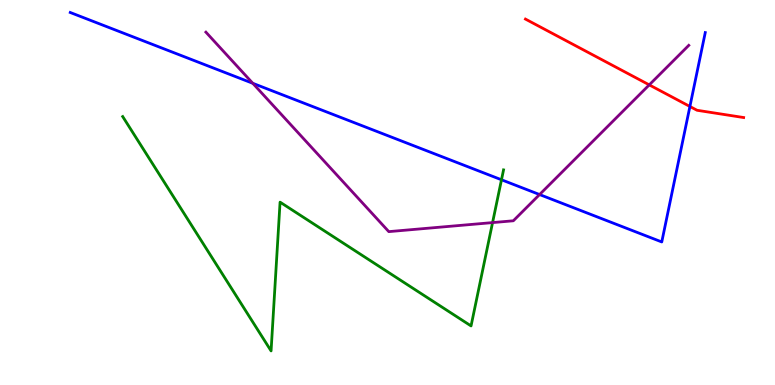[{'lines': ['blue', 'red'], 'intersections': [{'x': 8.9, 'y': 7.23}]}, {'lines': ['green', 'red'], 'intersections': []}, {'lines': ['purple', 'red'], 'intersections': [{'x': 8.38, 'y': 7.8}]}, {'lines': ['blue', 'green'], 'intersections': [{'x': 6.47, 'y': 5.33}]}, {'lines': ['blue', 'purple'], 'intersections': [{'x': 3.26, 'y': 7.84}, {'x': 6.96, 'y': 4.95}]}, {'lines': ['green', 'purple'], 'intersections': [{'x': 6.36, 'y': 4.22}]}]